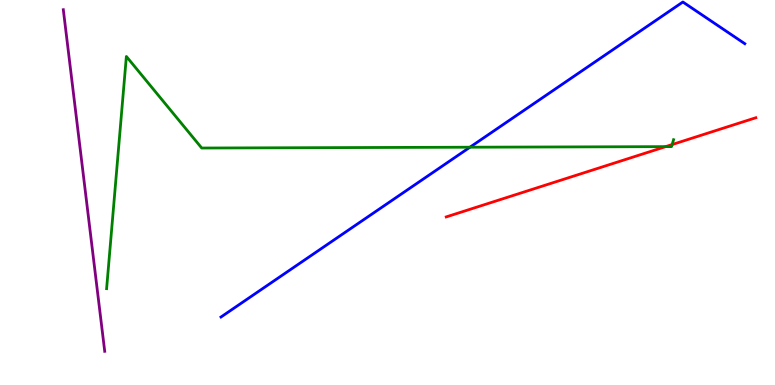[{'lines': ['blue', 'red'], 'intersections': []}, {'lines': ['green', 'red'], 'intersections': [{'x': 8.59, 'y': 6.19}, {'x': 8.67, 'y': 6.25}]}, {'lines': ['purple', 'red'], 'intersections': []}, {'lines': ['blue', 'green'], 'intersections': [{'x': 6.06, 'y': 6.18}]}, {'lines': ['blue', 'purple'], 'intersections': []}, {'lines': ['green', 'purple'], 'intersections': []}]